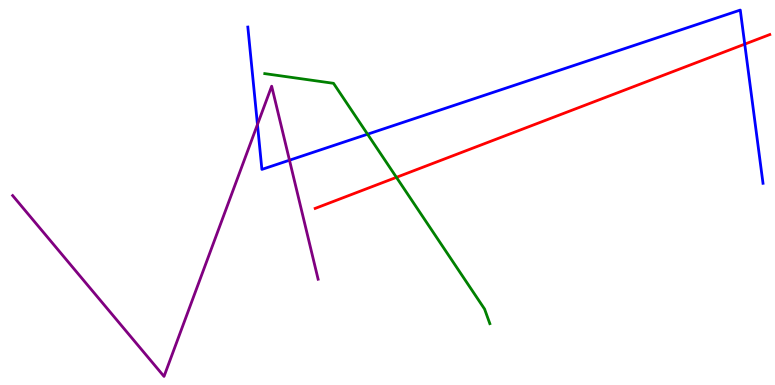[{'lines': ['blue', 'red'], 'intersections': [{'x': 9.61, 'y': 8.85}]}, {'lines': ['green', 'red'], 'intersections': [{'x': 5.12, 'y': 5.39}]}, {'lines': ['purple', 'red'], 'intersections': []}, {'lines': ['blue', 'green'], 'intersections': [{'x': 4.74, 'y': 6.51}]}, {'lines': ['blue', 'purple'], 'intersections': [{'x': 3.32, 'y': 6.77}, {'x': 3.74, 'y': 5.84}]}, {'lines': ['green', 'purple'], 'intersections': []}]